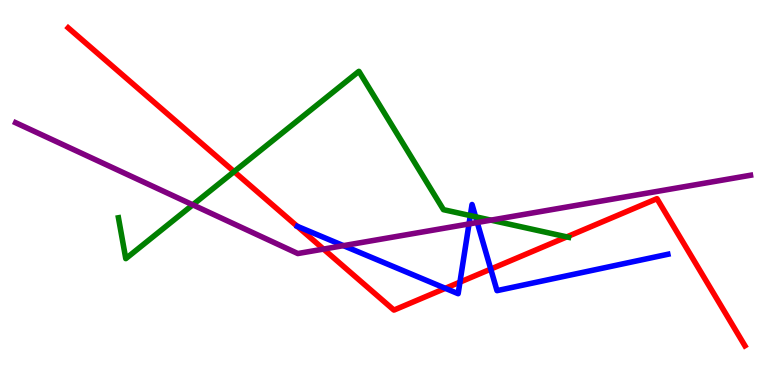[{'lines': ['blue', 'red'], 'intersections': [{'x': 5.75, 'y': 2.51}, {'x': 5.93, 'y': 2.67}, {'x': 6.33, 'y': 3.01}]}, {'lines': ['green', 'red'], 'intersections': [{'x': 3.02, 'y': 5.54}, {'x': 7.31, 'y': 3.85}]}, {'lines': ['purple', 'red'], 'intersections': [{'x': 4.17, 'y': 3.53}]}, {'lines': ['blue', 'green'], 'intersections': [{'x': 6.07, 'y': 4.4}, {'x': 6.14, 'y': 4.37}]}, {'lines': ['blue', 'purple'], 'intersections': [{'x': 4.43, 'y': 3.62}, {'x': 6.05, 'y': 4.18}, {'x': 6.16, 'y': 4.22}]}, {'lines': ['green', 'purple'], 'intersections': [{'x': 2.49, 'y': 4.68}, {'x': 6.33, 'y': 4.28}]}]